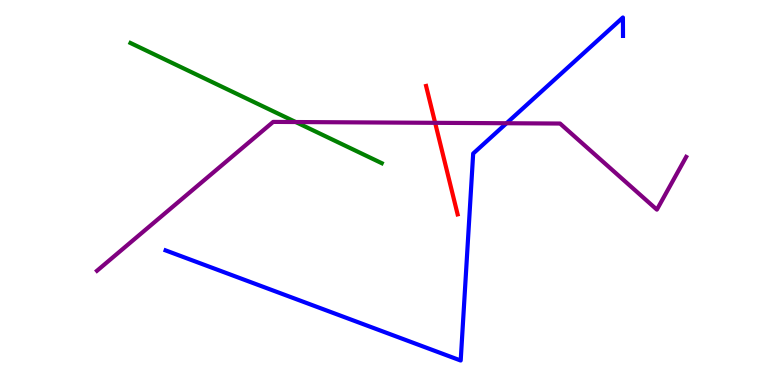[{'lines': ['blue', 'red'], 'intersections': []}, {'lines': ['green', 'red'], 'intersections': []}, {'lines': ['purple', 'red'], 'intersections': [{'x': 5.61, 'y': 6.81}]}, {'lines': ['blue', 'green'], 'intersections': []}, {'lines': ['blue', 'purple'], 'intersections': [{'x': 6.54, 'y': 6.8}]}, {'lines': ['green', 'purple'], 'intersections': [{'x': 3.82, 'y': 6.83}]}]